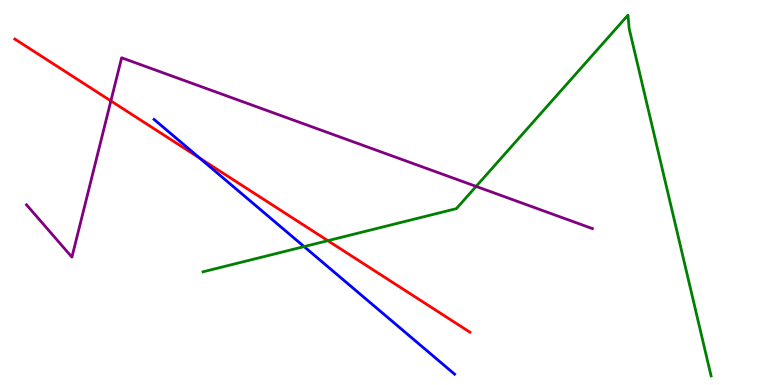[{'lines': ['blue', 'red'], 'intersections': [{'x': 2.58, 'y': 5.89}]}, {'lines': ['green', 'red'], 'intersections': [{'x': 4.23, 'y': 3.75}]}, {'lines': ['purple', 'red'], 'intersections': [{'x': 1.43, 'y': 7.38}]}, {'lines': ['blue', 'green'], 'intersections': [{'x': 3.92, 'y': 3.59}]}, {'lines': ['blue', 'purple'], 'intersections': []}, {'lines': ['green', 'purple'], 'intersections': [{'x': 6.14, 'y': 5.16}]}]